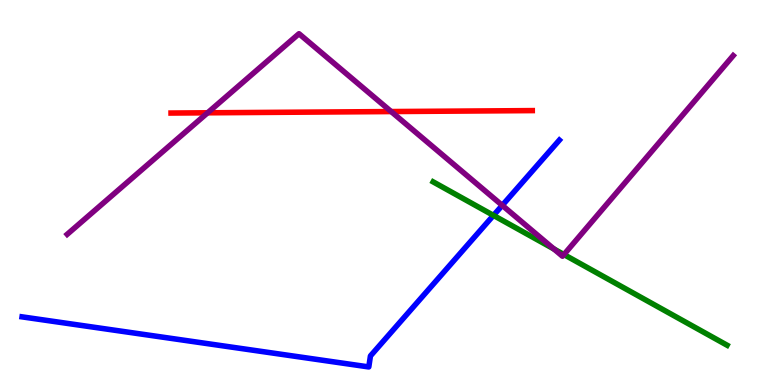[{'lines': ['blue', 'red'], 'intersections': []}, {'lines': ['green', 'red'], 'intersections': []}, {'lines': ['purple', 'red'], 'intersections': [{'x': 2.68, 'y': 7.07}, {'x': 5.05, 'y': 7.1}]}, {'lines': ['blue', 'green'], 'intersections': [{'x': 6.37, 'y': 4.41}]}, {'lines': ['blue', 'purple'], 'intersections': [{'x': 6.48, 'y': 4.67}]}, {'lines': ['green', 'purple'], 'intersections': [{'x': 7.15, 'y': 3.53}, {'x': 7.28, 'y': 3.39}]}]